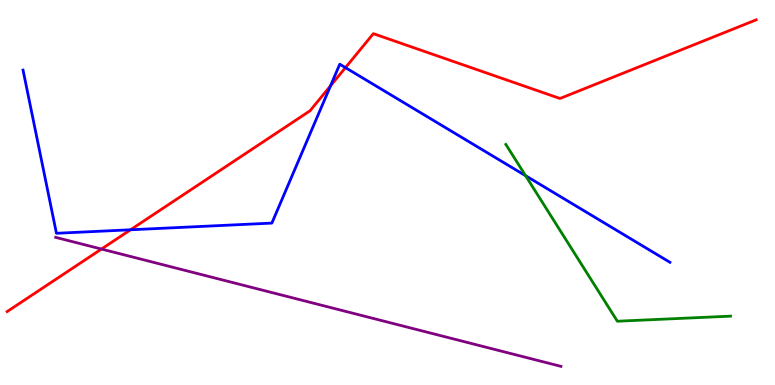[{'lines': ['blue', 'red'], 'intersections': [{'x': 1.68, 'y': 4.03}, {'x': 4.26, 'y': 7.77}, {'x': 4.46, 'y': 8.24}]}, {'lines': ['green', 'red'], 'intersections': []}, {'lines': ['purple', 'red'], 'intersections': [{'x': 1.31, 'y': 3.53}]}, {'lines': ['blue', 'green'], 'intersections': [{'x': 6.78, 'y': 5.44}]}, {'lines': ['blue', 'purple'], 'intersections': []}, {'lines': ['green', 'purple'], 'intersections': []}]